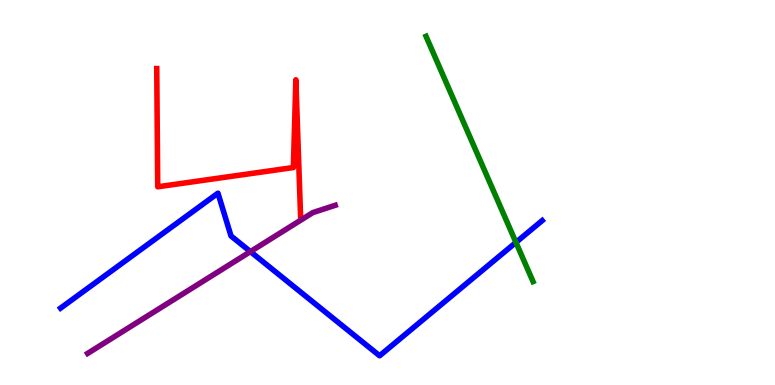[{'lines': ['blue', 'red'], 'intersections': []}, {'lines': ['green', 'red'], 'intersections': []}, {'lines': ['purple', 'red'], 'intersections': []}, {'lines': ['blue', 'green'], 'intersections': [{'x': 6.66, 'y': 3.7}]}, {'lines': ['blue', 'purple'], 'intersections': [{'x': 3.23, 'y': 3.46}]}, {'lines': ['green', 'purple'], 'intersections': []}]